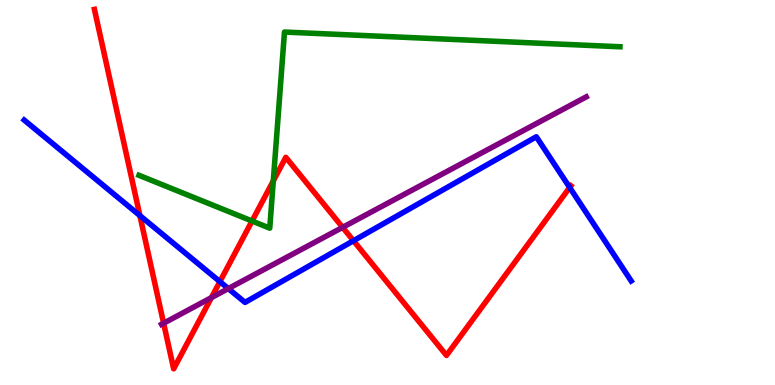[{'lines': ['blue', 'red'], 'intersections': [{'x': 1.81, 'y': 4.4}, {'x': 2.84, 'y': 2.68}, {'x': 4.56, 'y': 3.75}, {'x': 7.35, 'y': 5.13}]}, {'lines': ['green', 'red'], 'intersections': [{'x': 3.25, 'y': 4.26}, {'x': 3.53, 'y': 5.3}]}, {'lines': ['purple', 'red'], 'intersections': [{'x': 2.11, 'y': 1.6}, {'x': 2.73, 'y': 2.27}, {'x': 4.42, 'y': 4.09}]}, {'lines': ['blue', 'green'], 'intersections': []}, {'lines': ['blue', 'purple'], 'intersections': [{'x': 2.95, 'y': 2.5}]}, {'lines': ['green', 'purple'], 'intersections': []}]